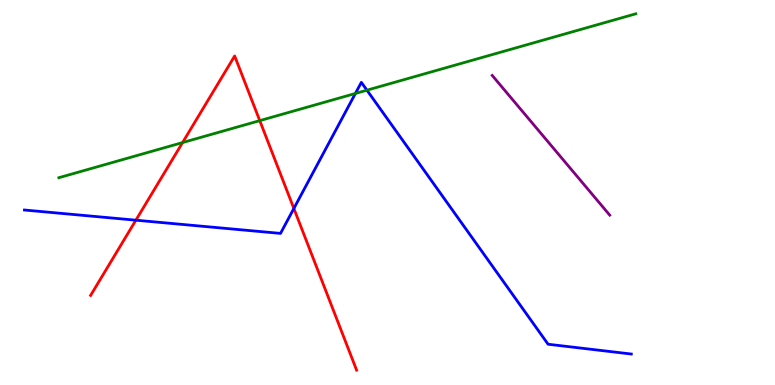[{'lines': ['blue', 'red'], 'intersections': [{'x': 1.75, 'y': 4.28}, {'x': 3.79, 'y': 4.59}]}, {'lines': ['green', 'red'], 'intersections': [{'x': 2.36, 'y': 6.3}, {'x': 3.35, 'y': 6.87}]}, {'lines': ['purple', 'red'], 'intersections': []}, {'lines': ['blue', 'green'], 'intersections': [{'x': 4.59, 'y': 7.57}, {'x': 4.73, 'y': 7.66}]}, {'lines': ['blue', 'purple'], 'intersections': []}, {'lines': ['green', 'purple'], 'intersections': []}]